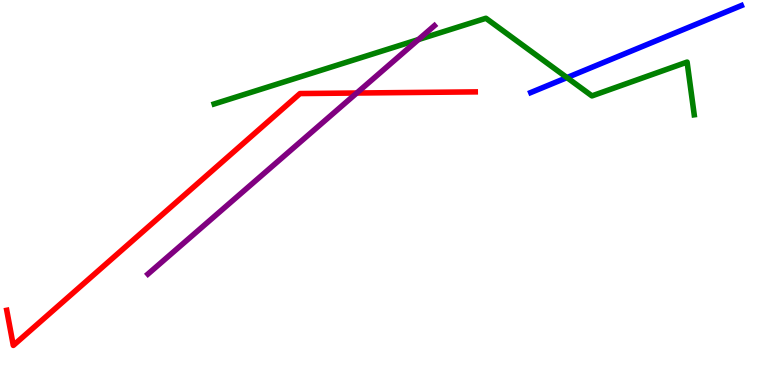[{'lines': ['blue', 'red'], 'intersections': []}, {'lines': ['green', 'red'], 'intersections': []}, {'lines': ['purple', 'red'], 'intersections': [{'x': 4.6, 'y': 7.58}]}, {'lines': ['blue', 'green'], 'intersections': [{'x': 7.32, 'y': 7.98}]}, {'lines': ['blue', 'purple'], 'intersections': []}, {'lines': ['green', 'purple'], 'intersections': [{'x': 5.4, 'y': 8.97}]}]